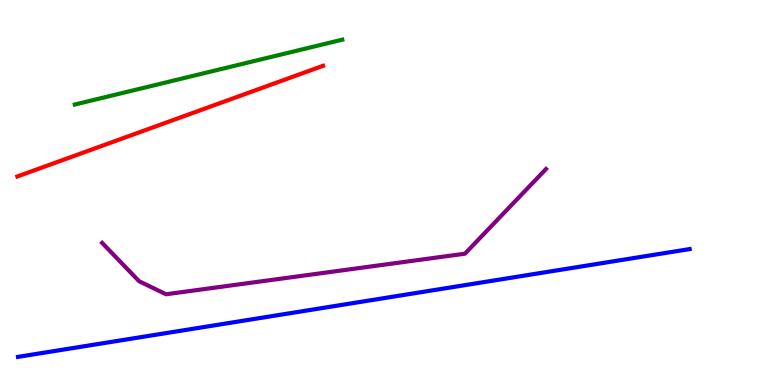[{'lines': ['blue', 'red'], 'intersections': []}, {'lines': ['green', 'red'], 'intersections': []}, {'lines': ['purple', 'red'], 'intersections': []}, {'lines': ['blue', 'green'], 'intersections': []}, {'lines': ['blue', 'purple'], 'intersections': []}, {'lines': ['green', 'purple'], 'intersections': []}]